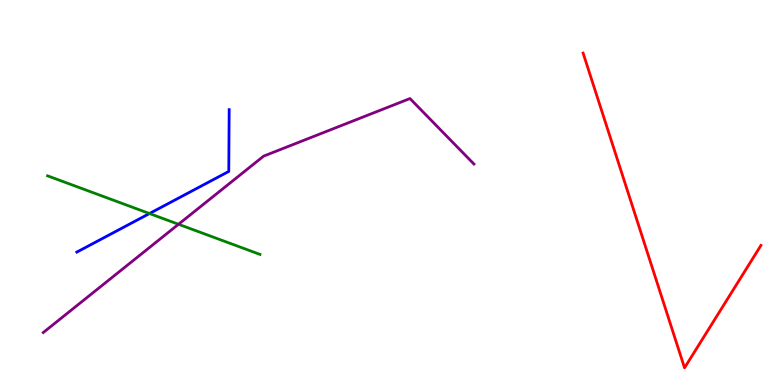[{'lines': ['blue', 'red'], 'intersections': []}, {'lines': ['green', 'red'], 'intersections': []}, {'lines': ['purple', 'red'], 'intersections': []}, {'lines': ['blue', 'green'], 'intersections': [{'x': 1.93, 'y': 4.45}]}, {'lines': ['blue', 'purple'], 'intersections': []}, {'lines': ['green', 'purple'], 'intersections': [{'x': 2.3, 'y': 4.17}]}]